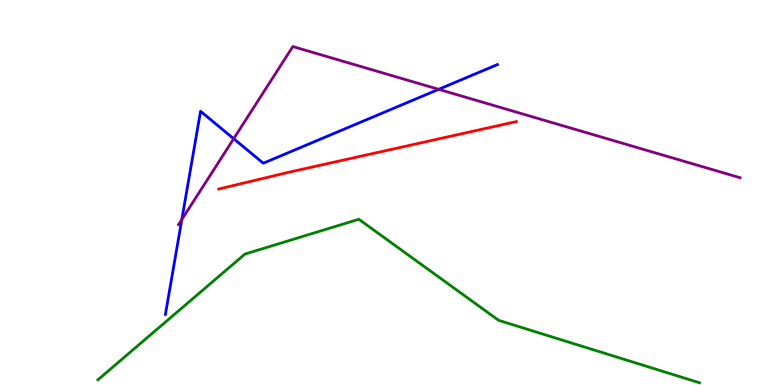[{'lines': ['blue', 'red'], 'intersections': []}, {'lines': ['green', 'red'], 'intersections': []}, {'lines': ['purple', 'red'], 'intersections': []}, {'lines': ['blue', 'green'], 'intersections': []}, {'lines': ['blue', 'purple'], 'intersections': [{'x': 2.35, 'y': 4.3}, {'x': 3.02, 'y': 6.4}, {'x': 5.66, 'y': 7.68}]}, {'lines': ['green', 'purple'], 'intersections': []}]